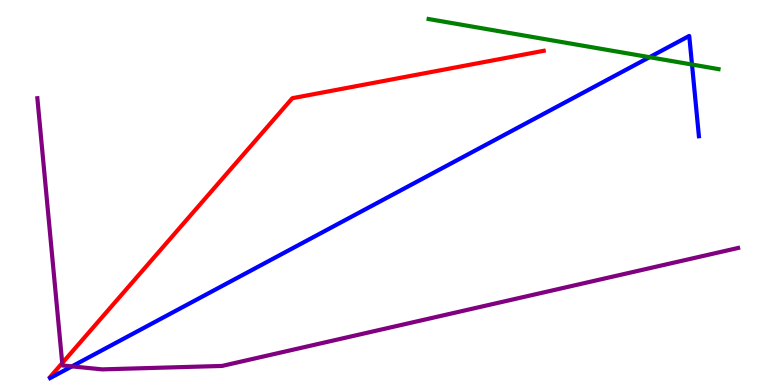[{'lines': ['blue', 'red'], 'intersections': []}, {'lines': ['green', 'red'], 'intersections': []}, {'lines': ['purple', 'red'], 'intersections': [{'x': 0.803, 'y': 0.569}]}, {'lines': ['blue', 'green'], 'intersections': [{'x': 8.38, 'y': 8.51}, {'x': 8.93, 'y': 8.32}]}, {'lines': ['blue', 'purple'], 'intersections': [{'x': 0.928, 'y': 0.484}]}, {'lines': ['green', 'purple'], 'intersections': []}]